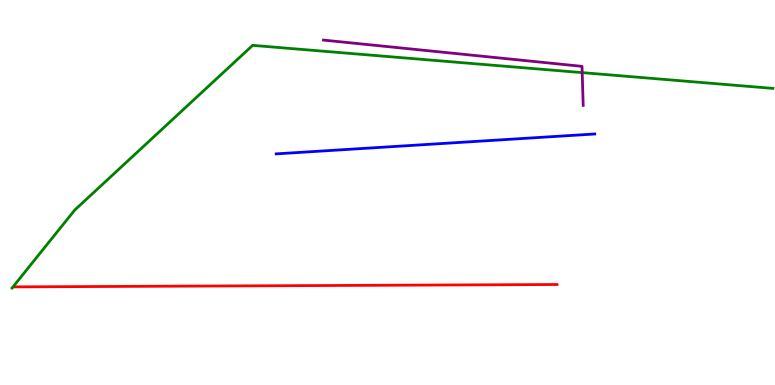[{'lines': ['blue', 'red'], 'intersections': []}, {'lines': ['green', 'red'], 'intersections': []}, {'lines': ['purple', 'red'], 'intersections': []}, {'lines': ['blue', 'green'], 'intersections': []}, {'lines': ['blue', 'purple'], 'intersections': []}, {'lines': ['green', 'purple'], 'intersections': [{'x': 7.51, 'y': 8.11}]}]